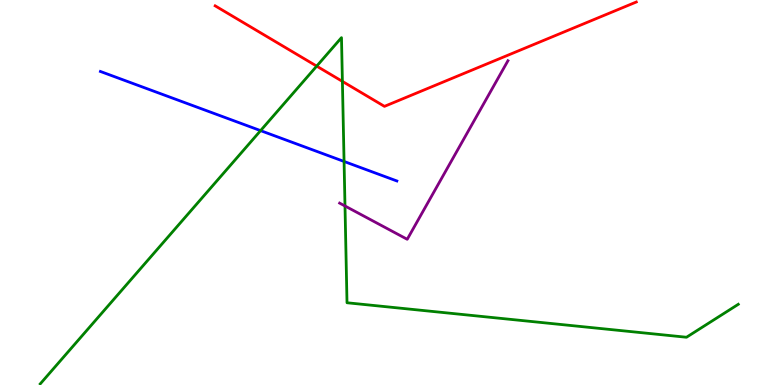[{'lines': ['blue', 'red'], 'intersections': []}, {'lines': ['green', 'red'], 'intersections': [{'x': 4.09, 'y': 8.28}, {'x': 4.42, 'y': 7.89}]}, {'lines': ['purple', 'red'], 'intersections': []}, {'lines': ['blue', 'green'], 'intersections': [{'x': 3.36, 'y': 6.61}, {'x': 4.44, 'y': 5.81}]}, {'lines': ['blue', 'purple'], 'intersections': []}, {'lines': ['green', 'purple'], 'intersections': [{'x': 4.45, 'y': 4.65}]}]